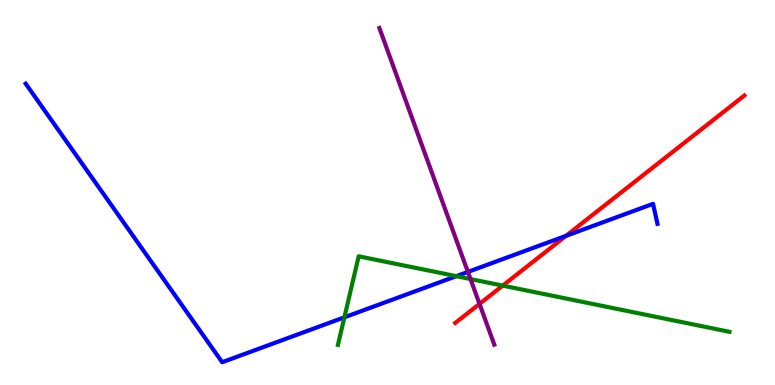[{'lines': ['blue', 'red'], 'intersections': [{'x': 7.3, 'y': 3.87}]}, {'lines': ['green', 'red'], 'intersections': [{'x': 6.49, 'y': 2.58}]}, {'lines': ['purple', 'red'], 'intersections': [{'x': 6.19, 'y': 2.11}]}, {'lines': ['blue', 'green'], 'intersections': [{'x': 4.44, 'y': 1.76}, {'x': 5.89, 'y': 2.83}]}, {'lines': ['blue', 'purple'], 'intersections': [{'x': 6.04, 'y': 2.94}]}, {'lines': ['green', 'purple'], 'intersections': [{'x': 6.07, 'y': 2.75}]}]